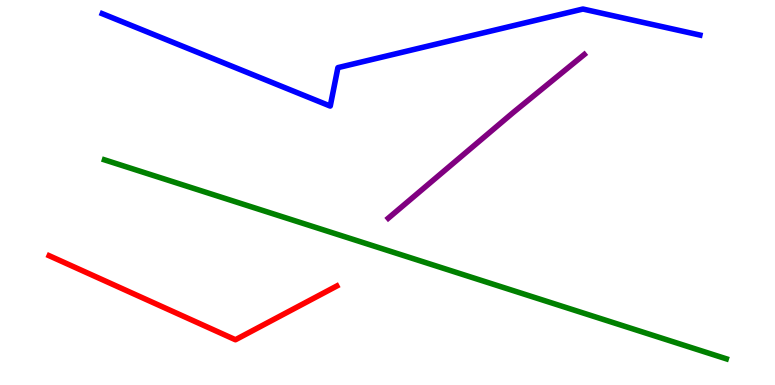[{'lines': ['blue', 'red'], 'intersections': []}, {'lines': ['green', 'red'], 'intersections': []}, {'lines': ['purple', 'red'], 'intersections': []}, {'lines': ['blue', 'green'], 'intersections': []}, {'lines': ['blue', 'purple'], 'intersections': []}, {'lines': ['green', 'purple'], 'intersections': []}]